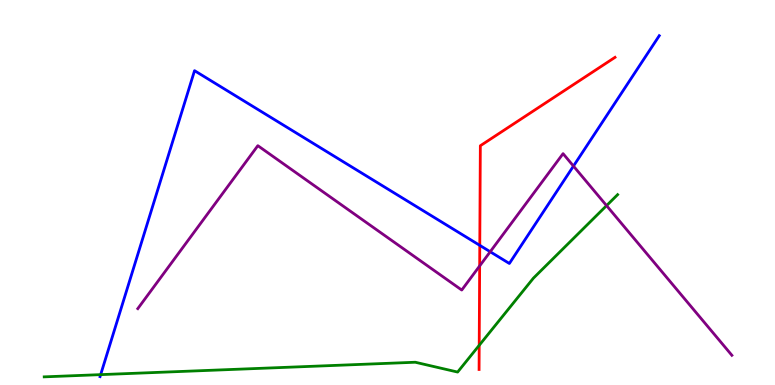[{'lines': ['blue', 'red'], 'intersections': [{'x': 6.19, 'y': 3.63}]}, {'lines': ['green', 'red'], 'intersections': [{'x': 6.18, 'y': 1.03}]}, {'lines': ['purple', 'red'], 'intersections': [{'x': 6.19, 'y': 3.09}]}, {'lines': ['blue', 'green'], 'intersections': [{'x': 1.3, 'y': 0.269}]}, {'lines': ['blue', 'purple'], 'intersections': [{'x': 6.33, 'y': 3.46}, {'x': 7.4, 'y': 5.69}]}, {'lines': ['green', 'purple'], 'intersections': [{'x': 7.83, 'y': 4.66}]}]